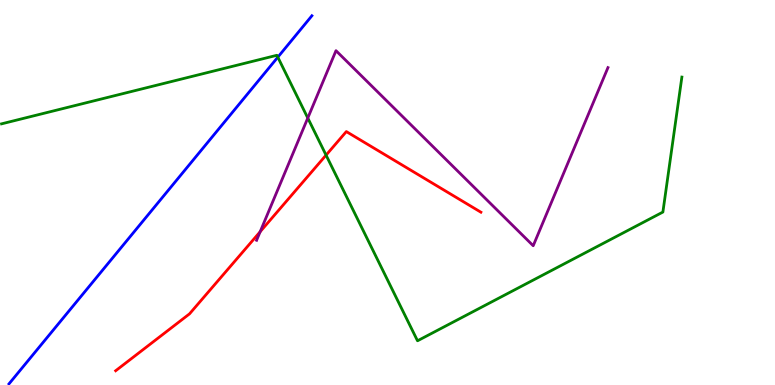[{'lines': ['blue', 'red'], 'intersections': []}, {'lines': ['green', 'red'], 'intersections': [{'x': 4.21, 'y': 5.97}]}, {'lines': ['purple', 'red'], 'intersections': [{'x': 3.36, 'y': 3.98}]}, {'lines': ['blue', 'green'], 'intersections': [{'x': 3.58, 'y': 8.51}]}, {'lines': ['blue', 'purple'], 'intersections': []}, {'lines': ['green', 'purple'], 'intersections': [{'x': 3.97, 'y': 6.93}]}]